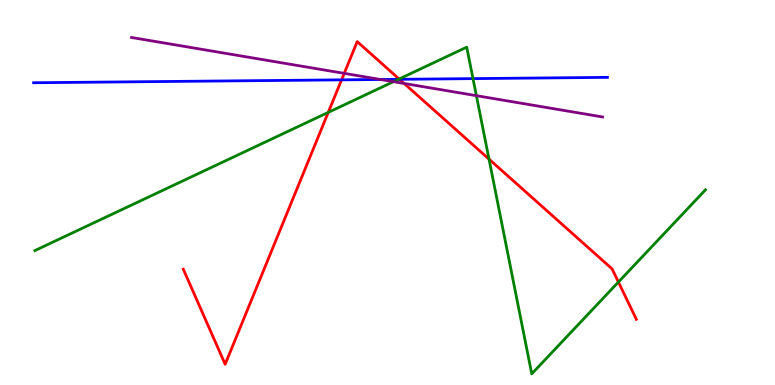[{'lines': ['blue', 'red'], 'intersections': [{'x': 4.41, 'y': 7.93}, {'x': 5.15, 'y': 7.94}]}, {'lines': ['green', 'red'], 'intersections': [{'x': 4.24, 'y': 7.08}, {'x': 5.15, 'y': 7.95}, {'x': 6.31, 'y': 5.87}, {'x': 7.98, 'y': 2.67}]}, {'lines': ['purple', 'red'], 'intersections': [{'x': 4.44, 'y': 8.09}, {'x': 5.22, 'y': 7.83}]}, {'lines': ['blue', 'green'], 'intersections': [{'x': 5.14, 'y': 7.94}, {'x': 6.1, 'y': 7.96}]}, {'lines': ['blue', 'purple'], 'intersections': [{'x': 4.91, 'y': 7.94}]}, {'lines': ['green', 'purple'], 'intersections': [{'x': 5.08, 'y': 7.88}, {'x': 6.15, 'y': 7.52}]}]